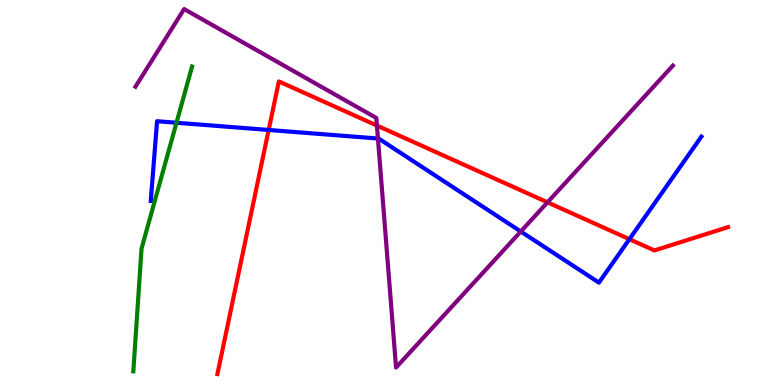[{'lines': ['blue', 'red'], 'intersections': [{'x': 3.47, 'y': 6.62}, {'x': 8.12, 'y': 3.79}]}, {'lines': ['green', 'red'], 'intersections': []}, {'lines': ['purple', 'red'], 'intersections': [{'x': 4.86, 'y': 6.74}, {'x': 7.06, 'y': 4.74}]}, {'lines': ['blue', 'green'], 'intersections': [{'x': 2.28, 'y': 6.81}]}, {'lines': ['blue', 'purple'], 'intersections': [{'x': 4.88, 'y': 6.4}, {'x': 6.72, 'y': 3.99}]}, {'lines': ['green', 'purple'], 'intersections': []}]